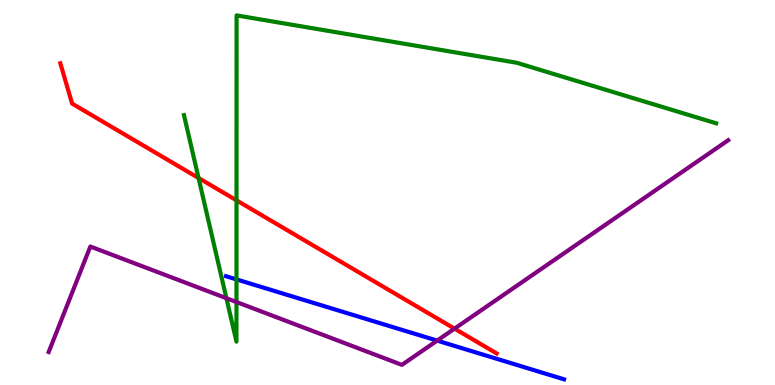[{'lines': ['blue', 'red'], 'intersections': []}, {'lines': ['green', 'red'], 'intersections': [{'x': 2.56, 'y': 5.38}, {'x': 3.05, 'y': 4.8}]}, {'lines': ['purple', 'red'], 'intersections': [{'x': 5.86, 'y': 1.46}]}, {'lines': ['blue', 'green'], 'intersections': [{'x': 3.05, 'y': 2.74}]}, {'lines': ['blue', 'purple'], 'intersections': [{'x': 5.64, 'y': 1.15}]}, {'lines': ['green', 'purple'], 'intersections': [{'x': 2.92, 'y': 2.25}, {'x': 3.05, 'y': 2.16}]}]